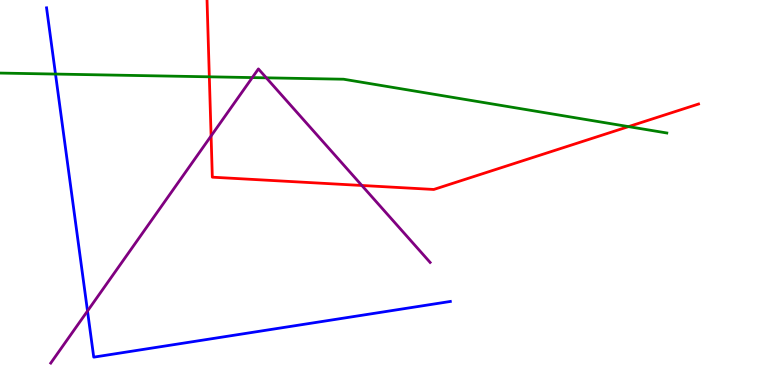[{'lines': ['blue', 'red'], 'intersections': []}, {'lines': ['green', 'red'], 'intersections': [{'x': 2.7, 'y': 8.0}, {'x': 8.11, 'y': 6.71}]}, {'lines': ['purple', 'red'], 'intersections': [{'x': 2.72, 'y': 6.47}, {'x': 4.67, 'y': 5.18}]}, {'lines': ['blue', 'green'], 'intersections': [{'x': 0.716, 'y': 8.08}]}, {'lines': ['blue', 'purple'], 'intersections': [{'x': 1.13, 'y': 1.92}]}, {'lines': ['green', 'purple'], 'intersections': [{'x': 3.26, 'y': 7.98}, {'x': 3.44, 'y': 7.98}]}]